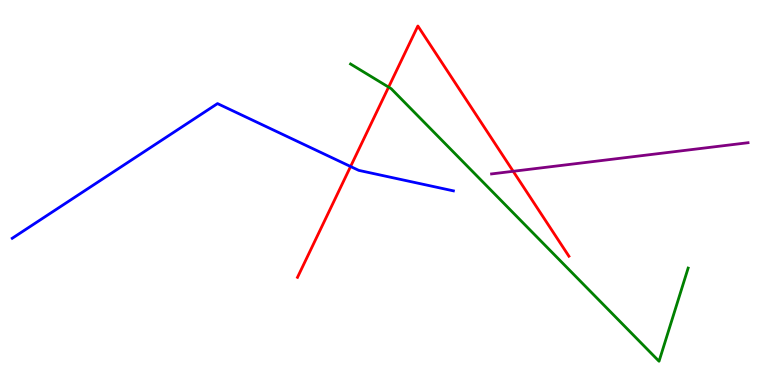[{'lines': ['blue', 'red'], 'intersections': [{'x': 4.52, 'y': 5.68}]}, {'lines': ['green', 'red'], 'intersections': [{'x': 5.01, 'y': 7.74}]}, {'lines': ['purple', 'red'], 'intersections': [{'x': 6.62, 'y': 5.55}]}, {'lines': ['blue', 'green'], 'intersections': []}, {'lines': ['blue', 'purple'], 'intersections': []}, {'lines': ['green', 'purple'], 'intersections': []}]